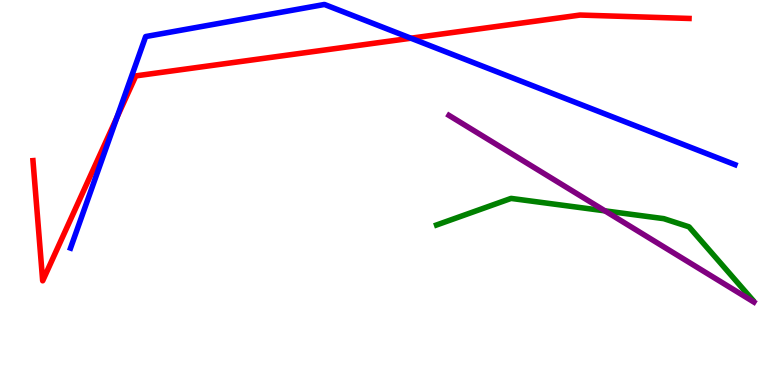[{'lines': ['blue', 'red'], 'intersections': [{'x': 1.51, 'y': 6.95}, {'x': 5.3, 'y': 9.01}]}, {'lines': ['green', 'red'], 'intersections': []}, {'lines': ['purple', 'red'], 'intersections': []}, {'lines': ['blue', 'green'], 'intersections': []}, {'lines': ['blue', 'purple'], 'intersections': []}, {'lines': ['green', 'purple'], 'intersections': [{'x': 7.81, 'y': 4.52}]}]